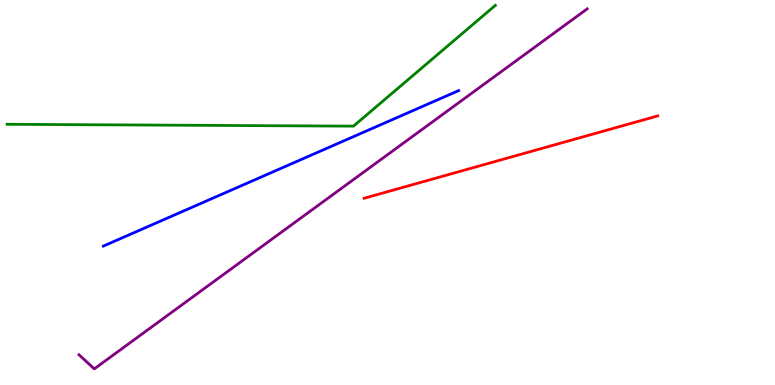[{'lines': ['blue', 'red'], 'intersections': []}, {'lines': ['green', 'red'], 'intersections': []}, {'lines': ['purple', 'red'], 'intersections': []}, {'lines': ['blue', 'green'], 'intersections': []}, {'lines': ['blue', 'purple'], 'intersections': []}, {'lines': ['green', 'purple'], 'intersections': []}]